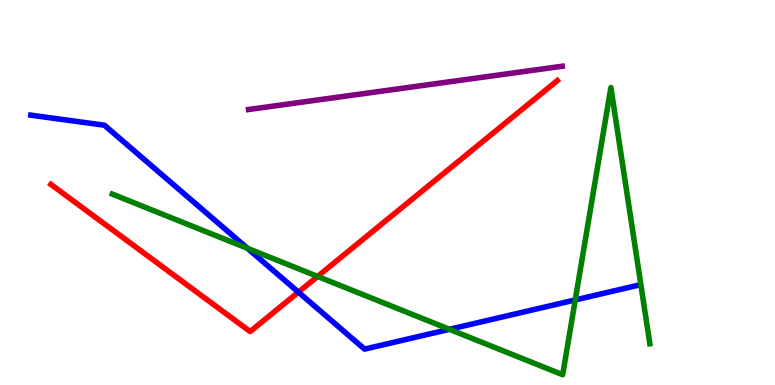[{'lines': ['blue', 'red'], 'intersections': [{'x': 3.85, 'y': 2.41}]}, {'lines': ['green', 'red'], 'intersections': [{'x': 4.1, 'y': 2.82}]}, {'lines': ['purple', 'red'], 'intersections': []}, {'lines': ['blue', 'green'], 'intersections': [{'x': 3.19, 'y': 3.55}, {'x': 5.8, 'y': 1.45}, {'x': 7.42, 'y': 2.21}]}, {'lines': ['blue', 'purple'], 'intersections': []}, {'lines': ['green', 'purple'], 'intersections': []}]